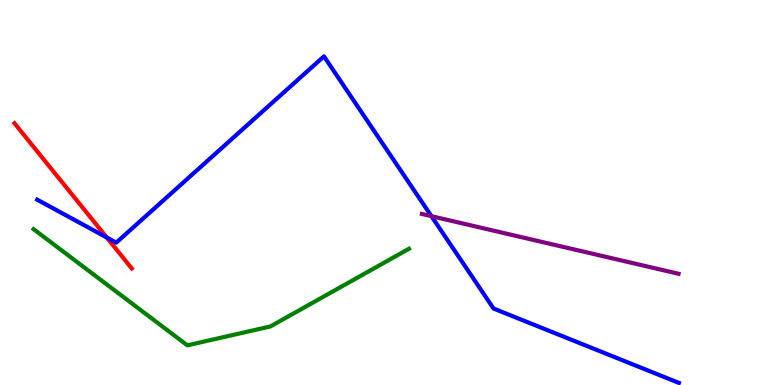[{'lines': ['blue', 'red'], 'intersections': [{'x': 1.38, 'y': 3.83}]}, {'lines': ['green', 'red'], 'intersections': []}, {'lines': ['purple', 'red'], 'intersections': []}, {'lines': ['blue', 'green'], 'intersections': []}, {'lines': ['blue', 'purple'], 'intersections': [{'x': 5.57, 'y': 4.39}]}, {'lines': ['green', 'purple'], 'intersections': []}]